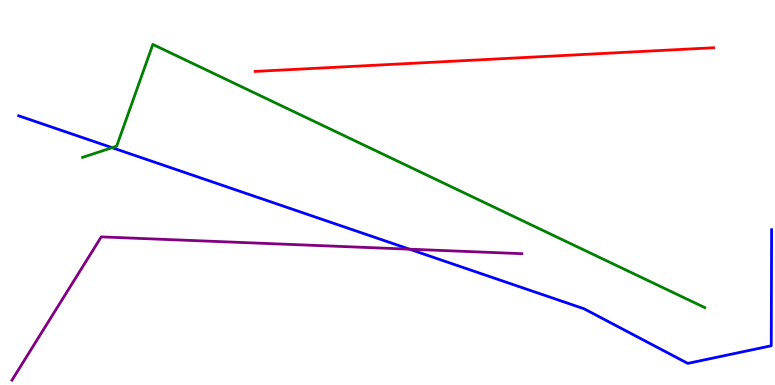[{'lines': ['blue', 'red'], 'intersections': []}, {'lines': ['green', 'red'], 'intersections': []}, {'lines': ['purple', 'red'], 'intersections': []}, {'lines': ['blue', 'green'], 'intersections': [{'x': 1.45, 'y': 6.16}]}, {'lines': ['blue', 'purple'], 'intersections': [{'x': 5.28, 'y': 3.53}]}, {'lines': ['green', 'purple'], 'intersections': []}]